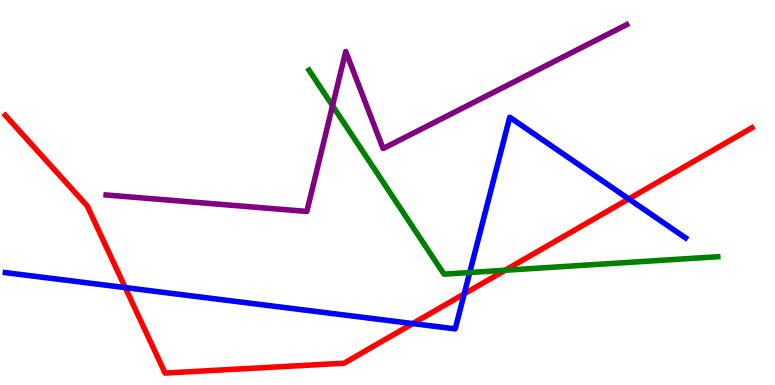[{'lines': ['blue', 'red'], 'intersections': [{'x': 1.62, 'y': 2.53}, {'x': 5.33, 'y': 1.6}, {'x': 5.99, 'y': 2.37}, {'x': 8.11, 'y': 4.83}]}, {'lines': ['green', 'red'], 'intersections': [{'x': 6.52, 'y': 2.98}]}, {'lines': ['purple', 'red'], 'intersections': []}, {'lines': ['blue', 'green'], 'intersections': [{'x': 6.06, 'y': 2.92}]}, {'lines': ['blue', 'purple'], 'intersections': []}, {'lines': ['green', 'purple'], 'intersections': [{'x': 4.29, 'y': 7.25}]}]